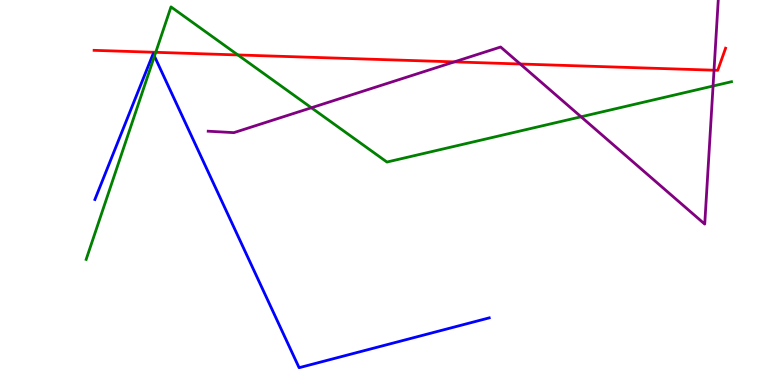[{'lines': ['blue', 'red'], 'intersections': []}, {'lines': ['green', 'red'], 'intersections': [{'x': 2.01, 'y': 8.64}, {'x': 3.07, 'y': 8.57}]}, {'lines': ['purple', 'red'], 'intersections': [{'x': 5.86, 'y': 8.39}, {'x': 6.71, 'y': 8.34}, {'x': 9.21, 'y': 8.18}]}, {'lines': ['blue', 'green'], 'intersections': [{'x': 1.99, 'y': 8.54}]}, {'lines': ['blue', 'purple'], 'intersections': []}, {'lines': ['green', 'purple'], 'intersections': [{'x': 4.02, 'y': 7.2}, {'x': 7.5, 'y': 6.97}, {'x': 9.2, 'y': 7.77}]}]